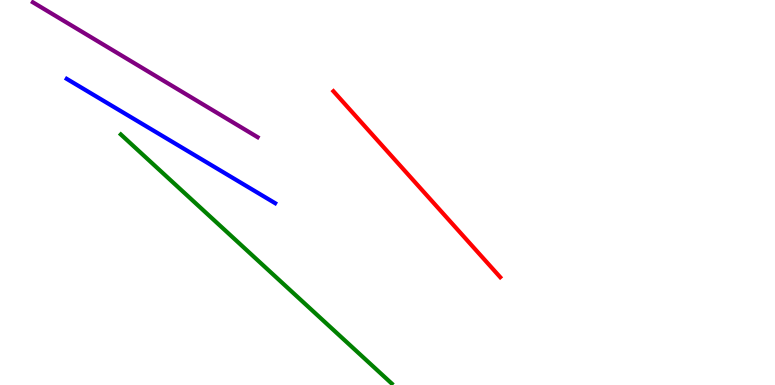[{'lines': ['blue', 'red'], 'intersections': []}, {'lines': ['green', 'red'], 'intersections': []}, {'lines': ['purple', 'red'], 'intersections': []}, {'lines': ['blue', 'green'], 'intersections': []}, {'lines': ['blue', 'purple'], 'intersections': []}, {'lines': ['green', 'purple'], 'intersections': []}]